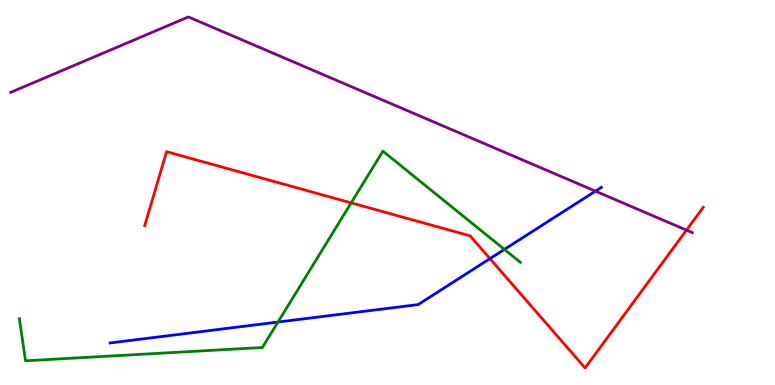[{'lines': ['blue', 'red'], 'intersections': [{'x': 6.32, 'y': 3.28}]}, {'lines': ['green', 'red'], 'intersections': [{'x': 4.53, 'y': 4.73}]}, {'lines': ['purple', 'red'], 'intersections': [{'x': 8.86, 'y': 4.02}]}, {'lines': ['blue', 'green'], 'intersections': [{'x': 3.59, 'y': 1.64}, {'x': 6.51, 'y': 3.52}]}, {'lines': ['blue', 'purple'], 'intersections': [{'x': 7.68, 'y': 5.04}]}, {'lines': ['green', 'purple'], 'intersections': []}]